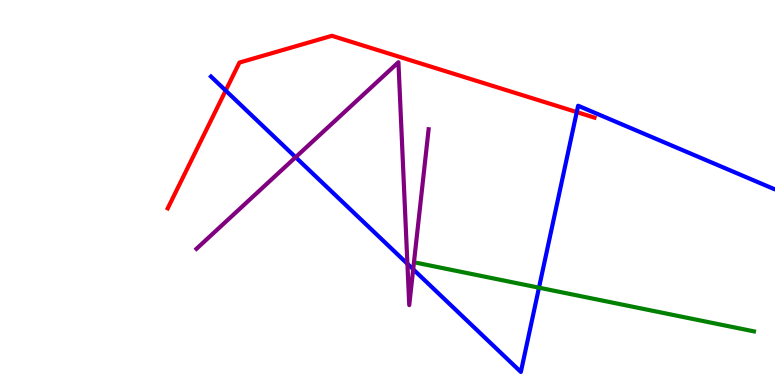[{'lines': ['blue', 'red'], 'intersections': [{'x': 2.91, 'y': 7.65}, {'x': 7.44, 'y': 7.09}]}, {'lines': ['green', 'red'], 'intersections': []}, {'lines': ['purple', 'red'], 'intersections': []}, {'lines': ['blue', 'green'], 'intersections': [{'x': 6.95, 'y': 2.53}]}, {'lines': ['blue', 'purple'], 'intersections': [{'x': 3.81, 'y': 5.92}, {'x': 5.26, 'y': 3.15}, {'x': 5.33, 'y': 3.01}]}, {'lines': ['green', 'purple'], 'intersections': []}]